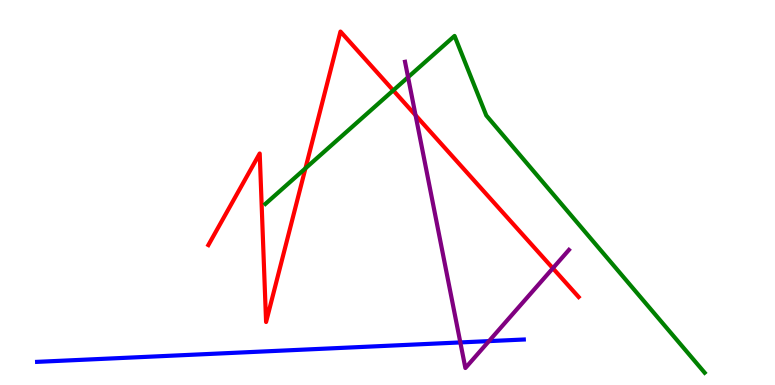[{'lines': ['blue', 'red'], 'intersections': []}, {'lines': ['green', 'red'], 'intersections': [{'x': 3.94, 'y': 5.63}, {'x': 5.07, 'y': 7.65}]}, {'lines': ['purple', 'red'], 'intersections': [{'x': 5.36, 'y': 7.01}, {'x': 7.13, 'y': 3.03}]}, {'lines': ['blue', 'green'], 'intersections': []}, {'lines': ['blue', 'purple'], 'intersections': [{'x': 5.94, 'y': 1.11}, {'x': 6.31, 'y': 1.14}]}, {'lines': ['green', 'purple'], 'intersections': [{'x': 5.27, 'y': 7.99}]}]